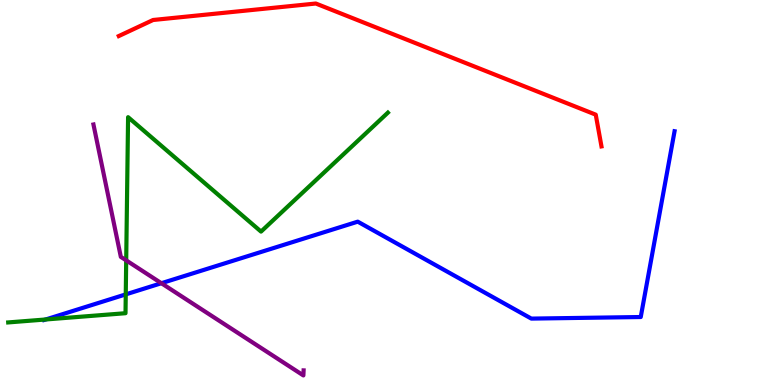[{'lines': ['blue', 'red'], 'intersections': []}, {'lines': ['green', 'red'], 'intersections': []}, {'lines': ['purple', 'red'], 'intersections': []}, {'lines': ['blue', 'green'], 'intersections': [{'x': 0.59, 'y': 1.7}, {'x': 1.62, 'y': 2.35}]}, {'lines': ['blue', 'purple'], 'intersections': [{'x': 2.08, 'y': 2.64}]}, {'lines': ['green', 'purple'], 'intersections': [{'x': 1.63, 'y': 3.24}]}]